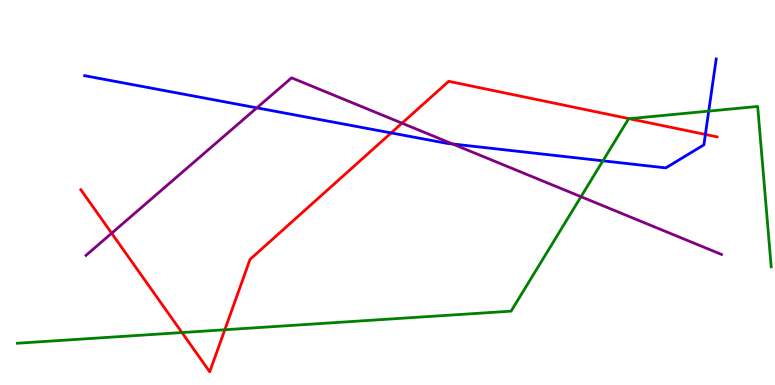[{'lines': ['blue', 'red'], 'intersections': [{'x': 5.05, 'y': 6.55}, {'x': 9.1, 'y': 6.51}]}, {'lines': ['green', 'red'], 'intersections': [{'x': 2.35, 'y': 1.36}, {'x': 2.9, 'y': 1.43}, {'x': 8.12, 'y': 6.92}]}, {'lines': ['purple', 'red'], 'intersections': [{'x': 1.44, 'y': 3.94}, {'x': 5.19, 'y': 6.8}]}, {'lines': ['blue', 'green'], 'intersections': [{'x': 7.78, 'y': 5.82}, {'x': 9.14, 'y': 7.11}]}, {'lines': ['blue', 'purple'], 'intersections': [{'x': 3.31, 'y': 7.2}, {'x': 5.84, 'y': 6.26}]}, {'lines': ['green', 'purple'], 'intersections': [{'x': 7.5, 'y': 4.89}]}]